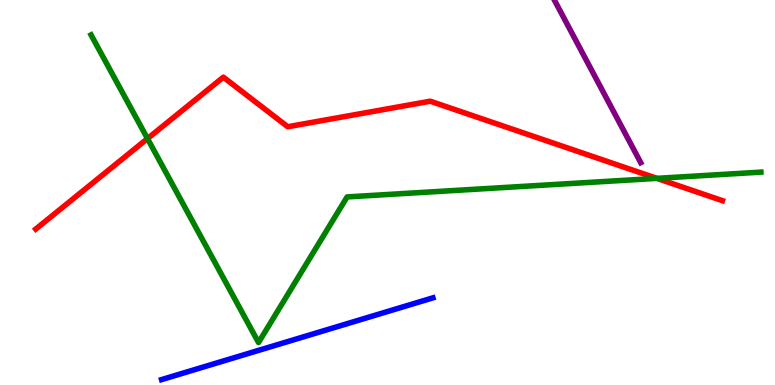[{'lines': ['blue', 'red'], 'intersections': []}, {'lines': ['green', 'red'], 'intersections': [{'x': 1.9, 'y': 6.4}, {'x': 8.48, 'y': 5.37}]}, {'lines': ['purple', 'red'], 'intersections': []}, {'lines': ['blue', 'green'], 'intersections': []}, {'lines': ['blue', 'purple'], 'intersections': []}, {'lines': ['green', 'purple'], 'intersections': []}]